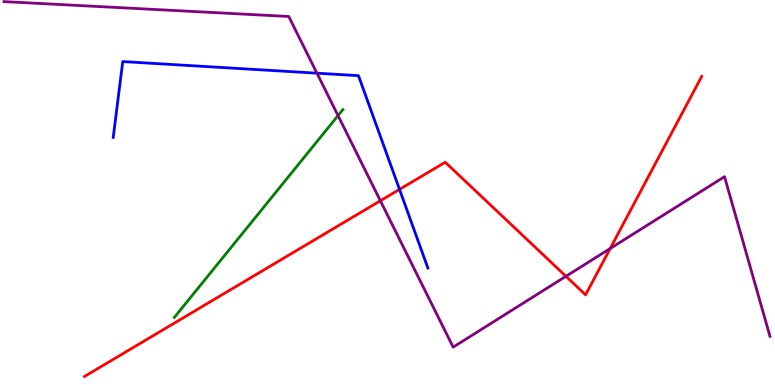[{'lines': ['blue', 'red'], 'intersections': [{'x': 5.15, 'y': 5.08}]}, {'lines': ['green', 'red'], 'intersections': []}, {'lines': ['purple', 'red'], 'intersections': [{'x': 4.91, 'y': 4.79}, {'x': 7.3, 'y': 2.82}, {'x': 7.87, 'y': 3.55}]}, {'lines': ['blue', 'green'], 'intersections': []}, {'lines': ['blue', 'purple'], 'intersections': [{'x': 4.09, 'y': 8.1}]}, {'lines': ['green', 'purple'], 'intersections': [{'x': 4.36, 'y': 7.0}]}]